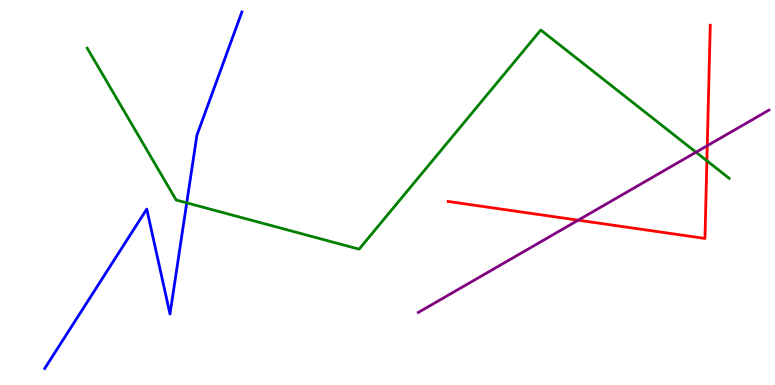[{'lines': ['blue', 'red'], 'intersections': []}, {'lines': ['green', 'red'], 'intersections': [{'x': 9.12, 'y': 5.82}]}, {'lines': ['purple', 'red'], 'intersections': [{'x': 7.46, 'y': 4.28}, {'x': 9.13, 'y': 6.22}]}, {'lines': ['blue', 'green'], 'intersections': [{'x': 2.41, 'y': 4.73}]}, {'lines': ['blue', 'purple'], 'intersections': []}, {'lines': ['green', 'purple'], 'intersections': [{'x': 8.98, 'y': 6.05}]}]